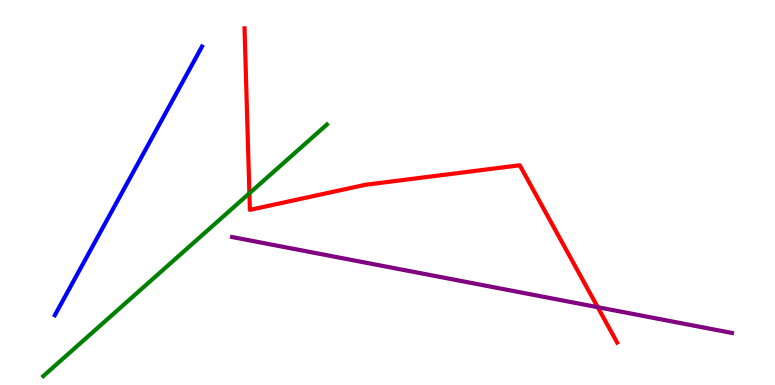[{'lines': ['blue', 'red'], 'intersections': []}, {'lines': ['green', 'red'], 'intersections': [{'x': 3.22, 'y': 4.98}]}, {'lines': ['purple', 'red'], 'intersections': [{'x': 7.71, 'y': 2.02}]}, {'lines': ['blue', 'green'], 'intersections': []}, {'lines': ['blue', 'purple'], 'intersections': []}, {'lines': ['green', 'purple'], 'intersections': []}]